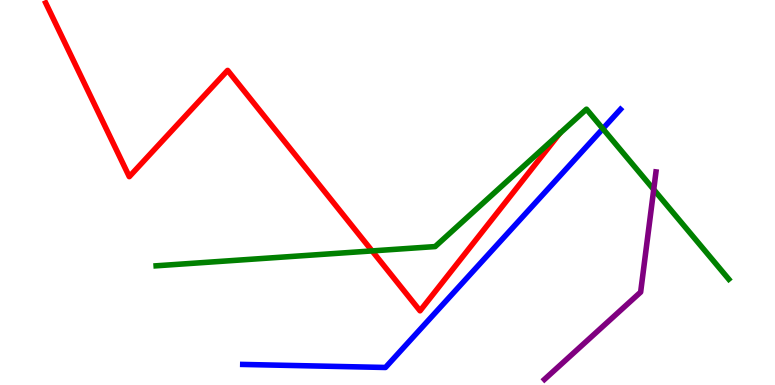[{'lines': ['blue', 'red'], 'intersections': []}, {'lines': ['green', 'red'], 'intersections': [{'x': 4.8, 'y': 3.48}]}, {'lines': ['purple', 'red'], 'intersections': []}, {'lines': ['blue', 'green'], 'intersections': [{'x': 7.78, 'y': 6.66}]}, {'lines': ['blue', 'purple'], 'intersections': []}, {'lines': ['green', 'purple'], 'intersections': [{'x': 8.44, 'y': 5.08}]}]